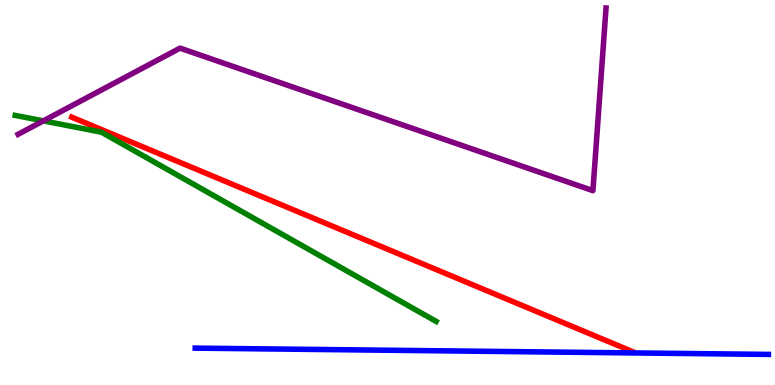[{'lines': ['blue', 'red'], 'intersections': []}, {'lines': ['green', 'red'], 'intersections': []}, {'lines': ['purple', 'red'], 'intersections': []}, {'lines': ['blue', 'green'], 'intersections': []}, {'lines': ['blue', 'purple'], 'intersections': []}, {'lines': ['green', 'purple'], 'intersections': [{'x': 0.559, 'y': 6.86}]}]